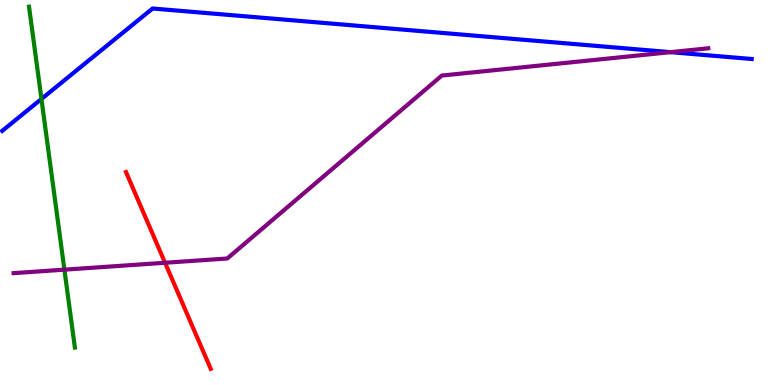[{'lines': ['blue', 'red'], 'intersections': []}, {'lines': ['green', 'red'], 'intersections': []}, {'lines': ['purple', 'red'], 'intersections': [{'x': 2.13, 'y': 3.18}]}, {'lines': ['blue', 'green'], 'intersections': [{'x': 0.535, 'y': 7.43}]}, {'lines': ['blue', 'purple'], 'intersections': [{'x': 8.65, 'y': 8.65}]}, {'lines': ['green', 'purple'], 'intersections': [{'x': 0.831, 'y': 3.0}]}]